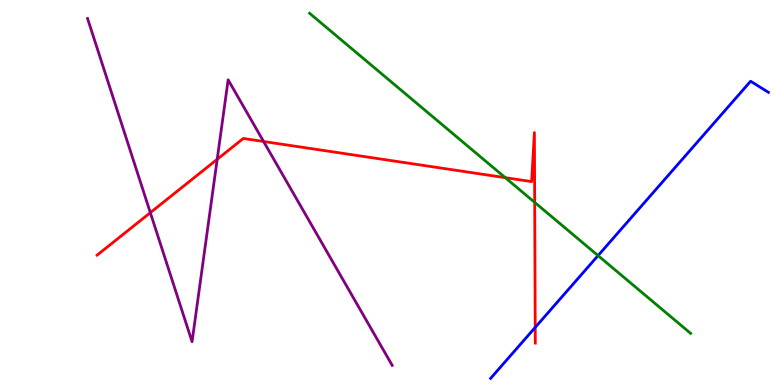[{'lines': ['blue', 'red'], 'intersections': [{'x': 6.91, 'y': 1.5}]}, {'lines': ['green', 'red'], 'intersections': [{'x': 6.52, 'y': 5.39}, {'x': 6.9, 'y': 4.74}]}, {'lines': ['purple', 'red'], 'intersections': [{'x': 1.94, 'y': 4.48}, {'x': 2.8, 'y': 5.86}, {'x': 3.4, 'y': 6.33}]}, {'lines': ['blue', 'green'], 'intersections': [{'x': 7.72, 'y': 3.36}]}, {'lines': ['blue', 'purple'], 'intersections': []}, {'lines': ['green', 'purple'], 'intersections': []}]